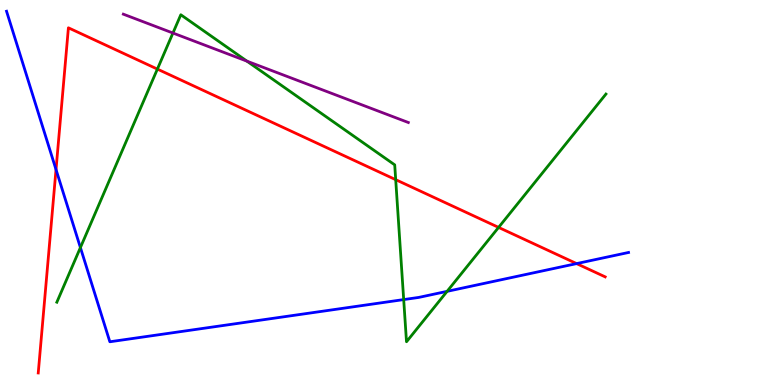[{'lines': ['blue', 'red'], 'intersections': [{'x': 0.723, 'y': 5.6}, {'x': 7.44, 'y': 3.15}]}, {'lines': ['green', 'red'], 'intersections': [{'x': 2.03, 'y': 8.21}, {'x': 5.11, 'y': 5.33}, {'x': 6.43, 'y': 4.09}]}, {'lines': ['purple', 'red'], 'intersections': []}, {'lines': ['blue', 'green'], 'intersections': [{'x': 1.04, 'y': 3.57}, {'x': 5.21, 'y': 2.22}, {'x': 5.77, 'y': 2.43}]}, {'lines': ['blue', 'purple'], 'intersections': []}, {'lines': ['green', 'purple'], 'intersections': [{'x': 2.23, 'y': 9.14}, {'x': 3.19, 'y': 8.41}]}]